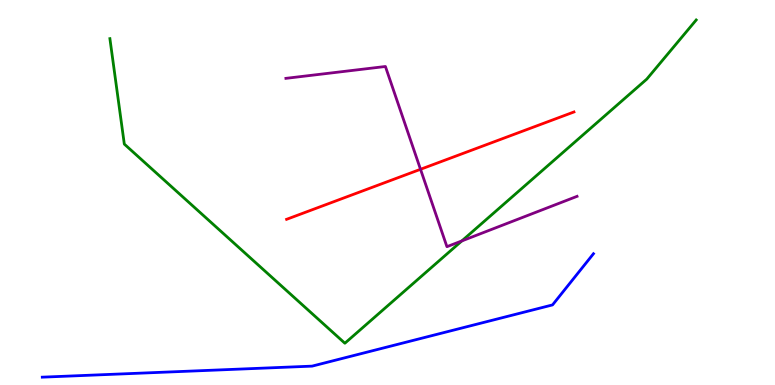[{'lines': ['blue', 'red'], 'intersections': []}, {'lines': ['green', 'red'], 'intersections': []}, {'lines': ['purple', 'red'], 'intersections': [{'x': 5.43, 'y': 5.6}]}, {'lines': ['blue', 'green'], 'intersections': []}, {'lines': ['blue', 'purple'], 'intersections': []}, {'lines': ['green', 'purple'], 'intersections': [{'x': 5.96, 'y': 3.74}]}]